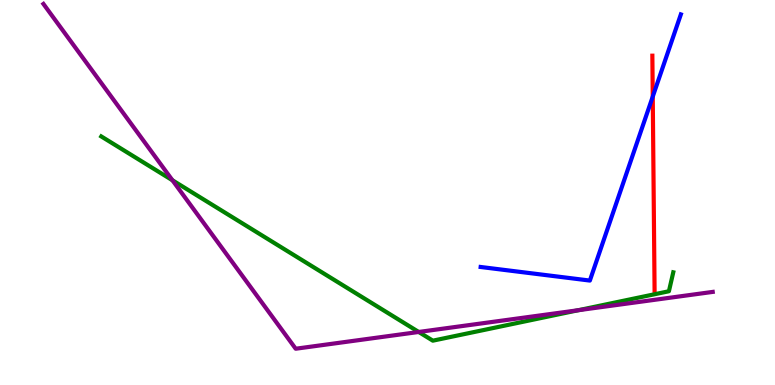[{'lines': ['blue', 'red'], 'intersections': [{'x': 8.42, 'y': 7.49}]}, {'lines': ['green', 'red'], 'intersections': []}, {'lines': ['purple', 'red'], 'intersections': []}, {'lines': ['blue', 'green'], 'intersections': []}, {'lines': ['blue', 'purple'], 'intersections': []}, {'lines': ['green', 'purple'], 'intersections': [{'x': 2.22, 'y': 5.32}, {'x': 5.4, 'y': 1.38}, {'x': 7.46, 'y': 1.94}]}]